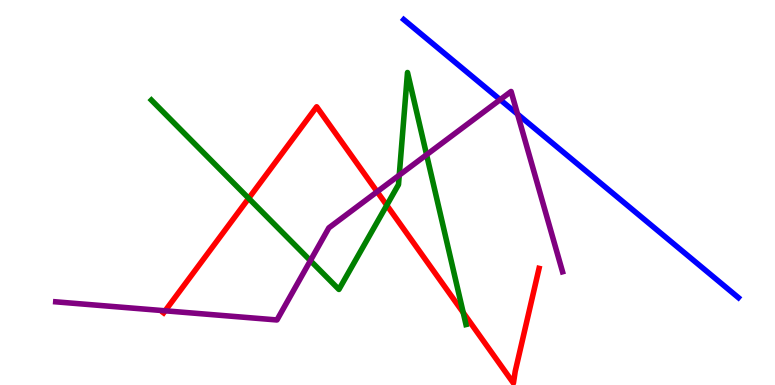[{'lines': ['blue', 'red'], 'intersections': []}, {'lines': ['green', 'red'], 'intersections': [{'x': 3.21, 'y': 4.85}, {'x': 4.99, 'y': 4.67}, {'x': 5.98, 'y': 1.88}]}, {'lines': ['purple', 'red'], 'intersections': [{'x': 2.13, 'y': 1.93}, {'x': 4.87, 'y': 5.02}]}, {'lines': ['blue', 'green'], 'intersections': []}, {'lines': ['blue', 'purple'], 'intersections': [{'x': 6.45, 'y': 7.41}, {'x': 6.68, 'y': 7.04}]}, {'lines': ['green', 'purple'], 'intersections': [{'x': 4.01, 'y': 3.23}, {'x': 5.15, 'y': 5.45}, {'x': 5.5, 'y': 5.98}]}]